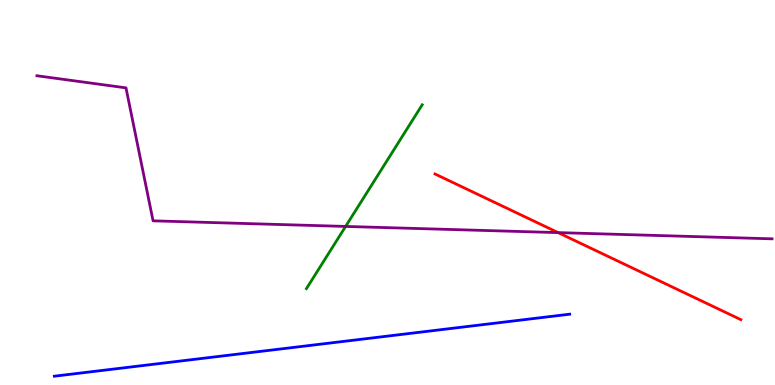[{'lines': ['blue', 'red'], 'intersections': []}, {'lines': ['green', 'red'], 'intersections': []}, {'lines': ['purple', 'red'], 'intersections': [{'x': 7.2, 'y': 3.96}]}, {'lines': ['blue', 'green'], 'intersections': []}, {'lines': ['blue', 'purple'], 'intersections': []}, {'lines': ['green', 'purple'], 'intersections': [{'x': 4.46, 'y': 4.12}]}]